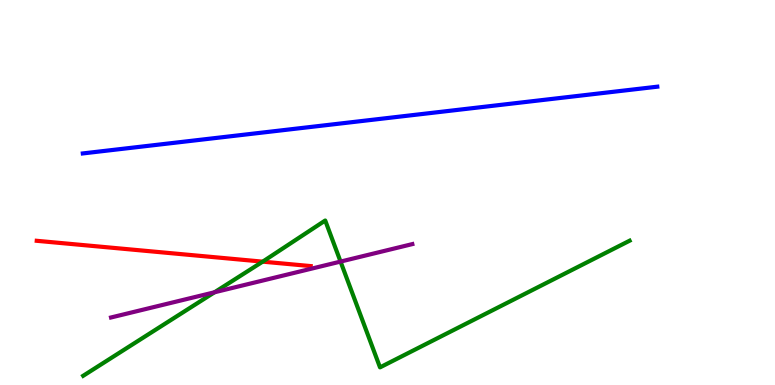[{'lines': ['blue', 'red'], 'intersections': []}, {'lines': ['green', 'red'], 'intersections': [{'x': 3.39, 'y': 3.2}]}, {'lines': ['purple', 'red'], 'intersections': []}, {'lines': ['blue', 'green'], 'intersections': []}, {'lines': ['blue', 'purple'], 'intersections': []}, {'lines': ['green', 'purple'], 'intersections': [{'x': 2.77, 'y': 2.41}, {'x': 4.39, 'y': 3.21}]}]